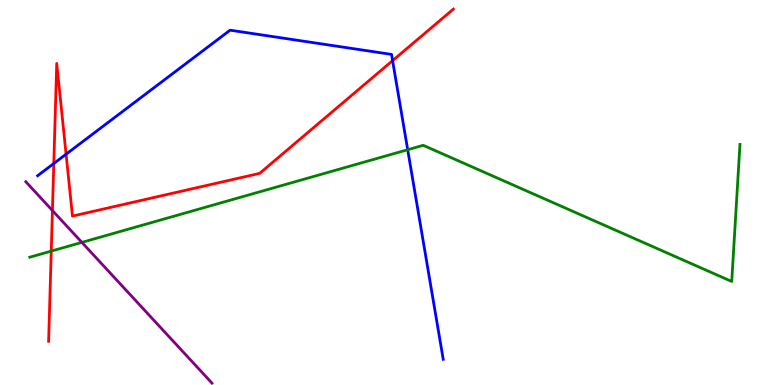[{'lines': ['blue', 'red'], 'intersections': [{'x': 0.694, 'y': 5.75}, {'x': 0.853, 'y': 6.0}, {'x': 5.07, 'y': 8.43}]}, {'lines': ['green', 'red'], 'intersections': [{'x': 0.661, 'y': 3.48}]}, {'lines': ['purple', 'red'], 'intersections': [{'x': 0.677, 'y': 4.53}]}, {'lines': ['blue', 'green'], 'intersections': [{'x': 5.26, 'y': 6.11}]}, {'lines': ['blue', 'purple'], 'intersections': []}, {'lines': ['green', 'purple'], 'intersections': [{'x': 1.06, 'y': 3.7}]}]